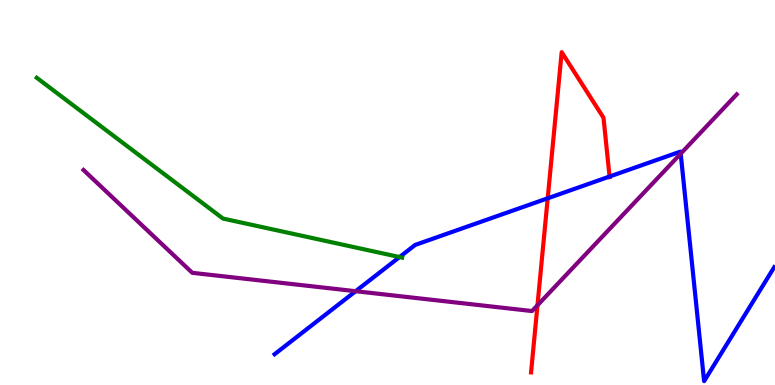[{'lines': ['blue', 'red'], 'intersections': [{'x': 7.07, 'y': 4.85}, {'x': 7.87, 'y': 5.41}]}, {'lines': ['green', 'red'], 'intersections': []}, {'lines': ['purple', 'red'], 'intersections': [{'x': 6.94, 'y': 2.07}]}, {'lines': ['blue', 'green'], 'intersections': [{'x': 5.16, 'y': 3.32}]}, {'lines': ['blue', 'purple'], 'intersections': [{'x': 4.59, 'y': 2.44}, {'x': 8.78, 'y': 6.01}]}, {'lines': ['green', 'purple'], 'intersections': []}]